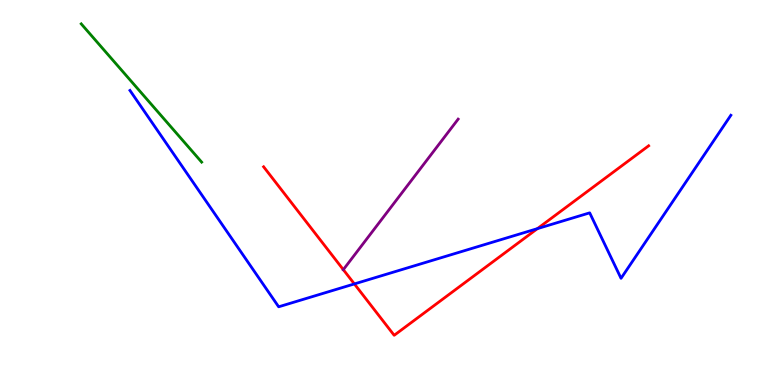[{'lines': ['blue', 'red'], 'intersections': [{'x': 4.57, 'y': 2.63}, {'x': 6.93, 'y': 4.06}]}, {'lines': ['green', 'red'], 'intersections': []}, {'lines': ['purple', 'red'], 'intersections': [{'x': 4.43, 'y': 3.0}]}, {'lines': ['blue', 'green'], 'intersections': []}, {'lines': ['blue', 'purple'], 'intersections': []}, {'lines': ['green', 'purple'], 'intersections': []}]